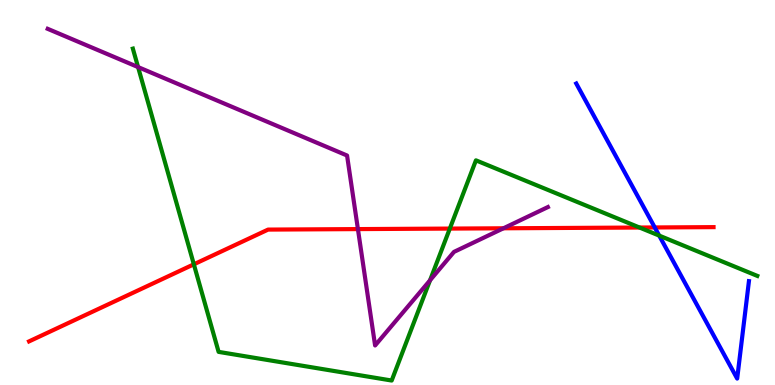[{'lines': ['blue', 'red'], 'intersections': [{'x': 8.45, 'y': 4.09}]}, {'lines': ['green', 'red'], 'intersections': [{'x': 2.5, 'y': 3.13}, {'x': 5.8, 'y': 4.06}, {'x': 8.25, 'y': 4.09}]}, {'lines': ['purple', 'red'], 'intersections': [{'x': 4.62, 'y': 4.05}, {'x': 6.5, 'y': 4.07}]}, {'lines': ['blue', 'green'], 'intersections': [{'x': 8.51, 'y': 3.88}]}, {'lines': ['blue', 'purple'], 'intersections': []}, {'lines': ['green', 'purple'], 'intersections': [{'x': 1.78, 'y': 8.26}, {'x': 5.55, 'y': 2.72}]}]